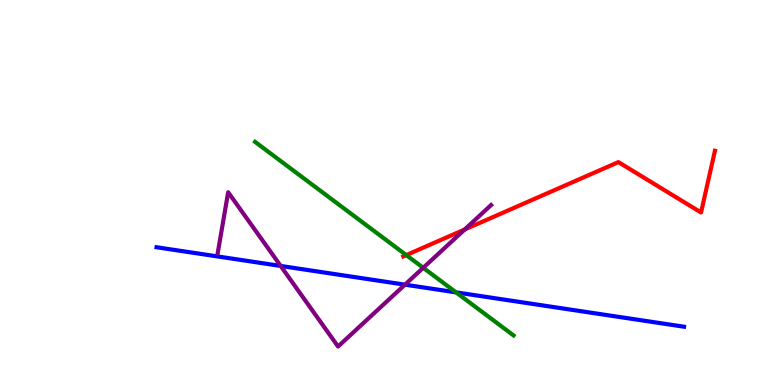[{'lines': ['blue', 'red'], 'intersections': []}, {'lines': ['green', 'red'], 'intersections': [{'x': 5.24, 'y': 3.37}]}, {'lines': ['purple', 'red'], 'intersections': [{'x': 6.0, 'y': 4.04}]}, {'lines': ['blue', 'green'], 'intersections': [{'x': 5.88, 'y': 2.41}]}, {'lines': ['blue', 'purple'], 'intersections': [{'x': 3.62, 'y': 3.09}, {'x': 5.23, 'y': 2.61}]}, {'lines': ['green', 'purple'], 'intersections': [{'x': 5.46, 'y': 3.04}]}]